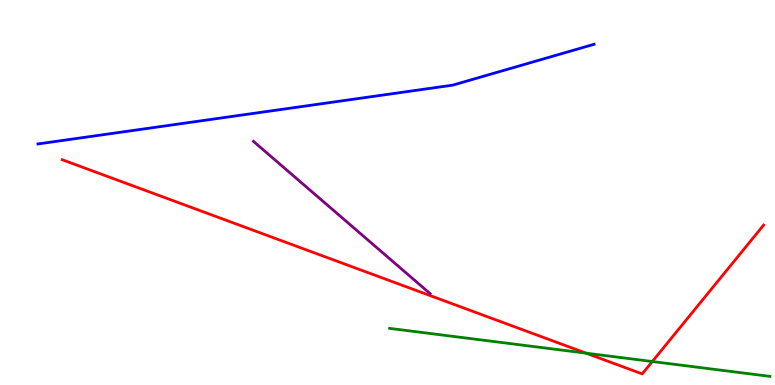[{'lines': ['blue', 'red'], 'intersections': []}, {'lines': ['green', 'red'], 'intersections': [{'x': 7.56, 'y': 0.827}, {'x': 8.42, 'y': 0.61}]}, {'lines': ['purple', 'red'], 'intersections': []}, {'lines': ['blue', 'green'], 'intersections': []}, {'lines': ['blue', 'purple'], 'intersections': []}, {'lines': ['green', 'purple'], 'intersections': []}]